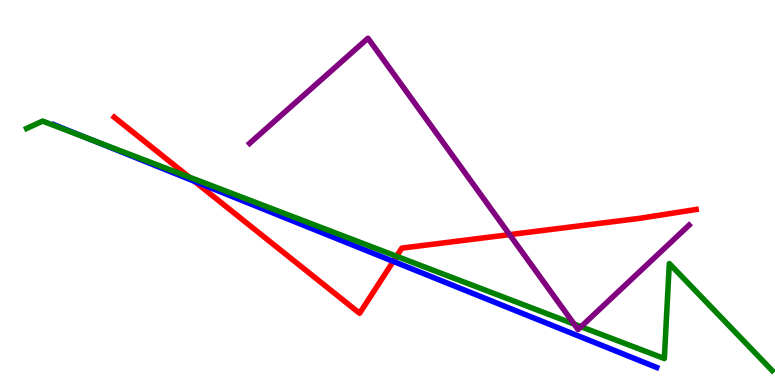[{'lines': ['blue', 'red'], 'intersections': [{'x': 2.51, 'y': 5.29}, {'x': 5.07, 'y': 3.21}]}, {'lines': ['green', 'red'], 'intersections': [{'x': 2.44, 'y': 5.4}, {'x': 5.12, 'y': 3.34}]}, {'lines': ['purple', 'red'], 'intersections': [{'x': 6.58, 'y': 3.91}]}, {'lines': ['blue', 'green'], 'intersections': [{'x': 1.15, 'y': 6.4}]}, {'lines': ['blue', 'purple'], 'intersections': []}, {'lines': ['green', 'purple'], 'intersections': [{'x': 7.41, 'y': 1.58}, {'x': 7.5, 'y': 1.51}]}]